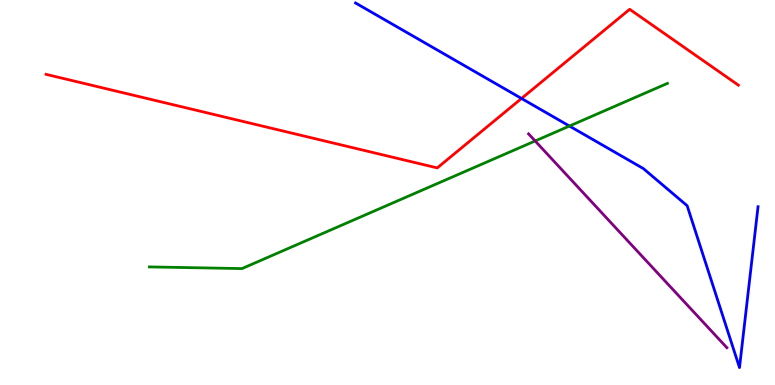[{'lines': ['blue', 'red'], 'intersections': [{'x': 6.73, 'y': 7.44}]}, {'lines': ['green', 'red'], 'intersections': []}, {'lines': ['purple', 'red'], 'intersections': []}, {'lines': ['blue', 'green'], 'intersections': [{'x': 7.35, 'y': 6.73}]}, {'lines': ['blue', 'purple'], 'intersections': []}, {'lines': ['green', 'purple'], 'intersections': [{'x': 6.91, 'y': 6.34}]}]